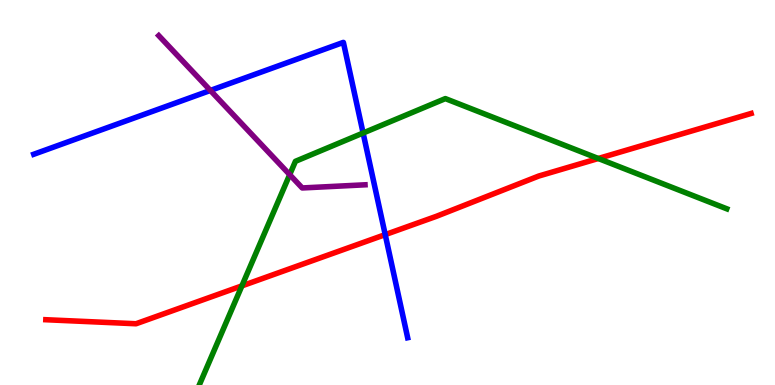[{'lines': ['blue', 'red'], 'intersections': [{'x': 4.97, 'y': 3.91}]}, {'lines': ['green', 'red'], 'intersections': [{'x': 3.12, 'y': 2.57}, {'x': 7.72, 'y': 5.88}]}, {'lines': ['purple', 'red'], 'intersections': []}, {'lines': ['blue', 'green'], 'intersections': [{'x': 4.69, 'y': 6.55}]}, {'lines': ['blue', 'purple'], 'intersections': [{'x': 2.71, 'y': 7.65}]}, {'lines': ['green', 'purple'], 'intersections': [{'x': 3.74, 'y': 5.46}]}]